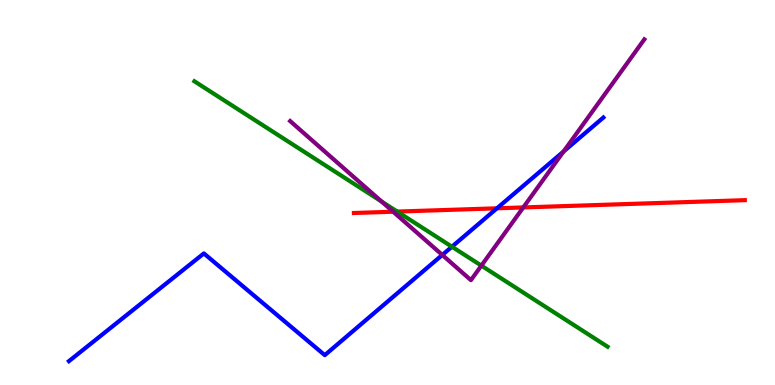[{'lines': ['blue', 'red'], 'intersections': [{'x': 6.41, 'y': 4.59}]}, {'lines': ['green', 'red'], 'intersections': [{'x': 5.13, 'y': 4.5}]}, {'lines': ['purple', 'red'], 'intersections': [{'x': 5.07, 'y': 4.5}, {'x': 6.75, 'y': 4.61}]}, {'lines': ['blue', 'green'], 'intersections': [{'x': 5.83, 'y': 3.59}]}, {'lines': ['blue', 'purple'], 'intersections': [{'x': 5.71, 'y': 3.38}, {'x': 7.27, 'y': 6.07}]}, {'lines': ['green', 'purple'], 'intersections': [{'x': 4.92, 'y': 4.77}, {'x': 6.21, 'y': 3.1}]}]